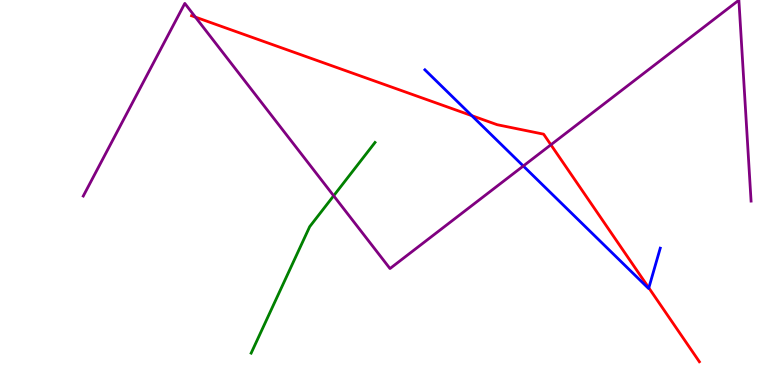[{'lines': ['blue', 'red'], 'intersections': [{'x': 6.09, 'y': 7.0}, {'x': 8.37, 'y': 2.52}]}, {'lines': ['green', 'red'], 'intersections': []}, {'lines': ['purple', 'red'], 'intersections': [{'x': 2.52, 'y': 9.56}, {'x': 7.11, 'y': 6.24}]}, {'lines': ['blue', 'green'], 'intersections': []}, {'lines': ['blue', 'purple'], 'intersections': [{'x': 6.75, 'y': 5.69}]}, {'lines': ['green', 'purple'], 'intersections': [{'x': 4.31, 'y': 4.92}]}]